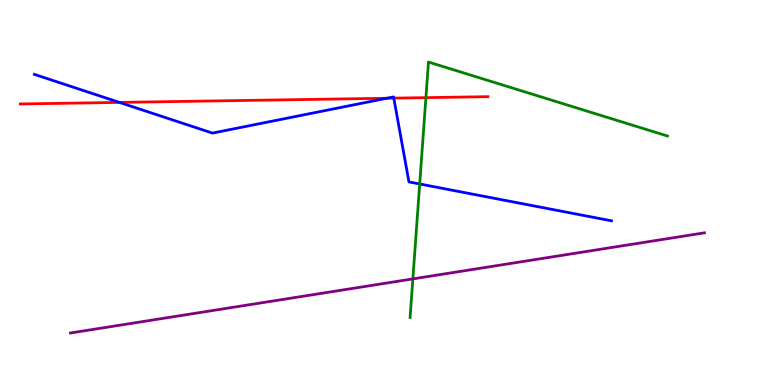[{'lines': ['blue', 'red'], 'intersections': [{'x': 1.54, 'y': 7.34}, {'x': 4.99, 'y': 7.45}, {'x': 5.08, 'y': 7.45}]}, {'lines': ['green', 'red'], 'intersections': [{'x': 5.5, 'y': 7.46}]}, {'lines': ['purple', 'red'], 'intersections': []}, {'lines': ['blue', 'green'], 'intersections': [{'x': 5.42, 'y': 5.22}]}, {'lines': ['blue', 'purple'], 'intersections': []}, {'lines': ['green', 'purple'], 'intersections': [{'x': 5.33, 'y': 2.76}]}]